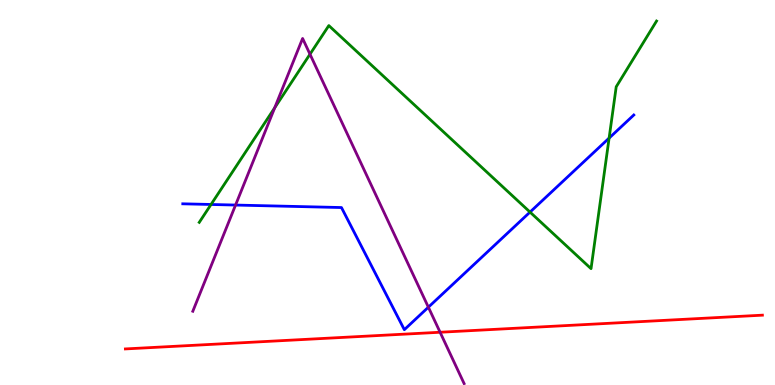[{'lines': ['blue', 'red'], 'intersections': []}, {'lines': ['green', 'red'], 'intersections': []}, {'lines': ['purple', 'red'], 'intersections': [{'x': 5.68, 'y': 1.37}]}, {'lines': ['blue', 'green'], 'intersections': [{'x': 2.72, 'y': 4.69}, {'x': 6.84, 'y': 4.49}, {'x': 7.86, 'y': 6.41}]}, {'lines': ['blue', 'purple'], 'intersections': [{'x': 3.04, 'y': 4.67}, {'x': 5.53, 'y': 2.02}]}, {'lines': ['green', 'purple'], 'intersections': [{'x': 3.54, 'y': 7.2}, {'x': 4.0, 'y': 8.59}]}]